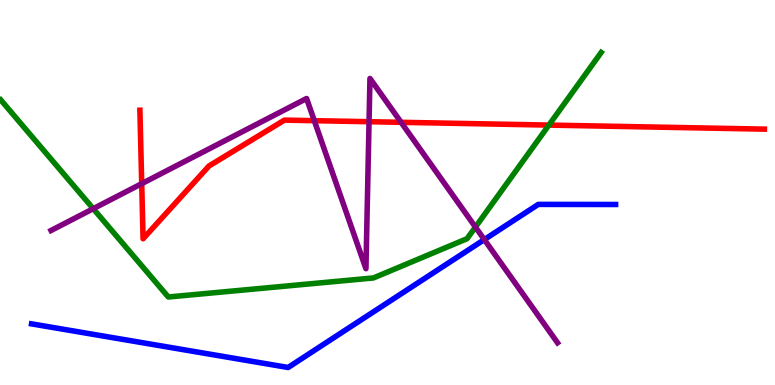[{'lines': ['blue', 'red'], 'intersections': []}, {'lines': ['green', 'red'], 'intersections': [{'x': 7.08, 'y': 6.75}]}, {'lines': ['purple', 'red'], 'intersections': [{'x': 1.83, 'y': 5.23}, {'x': 4.06, 'y': 6.87}, {'x': 4.76, 'y': 6.84}, {'x': 5.18, 'y': 6.82}]}, {'lines': ['blue', 'green'], 'intersections': []}, {'lines': ['blue', 'purple'], 'intersections': [{'x': 6.25, 'y': 3.78}]}, {'lines': ['green', 'purple'], 'intersections': [{'x': 1.2, 'y': 4.58}, {'x': 6.13, 'y': 4.1}]}]